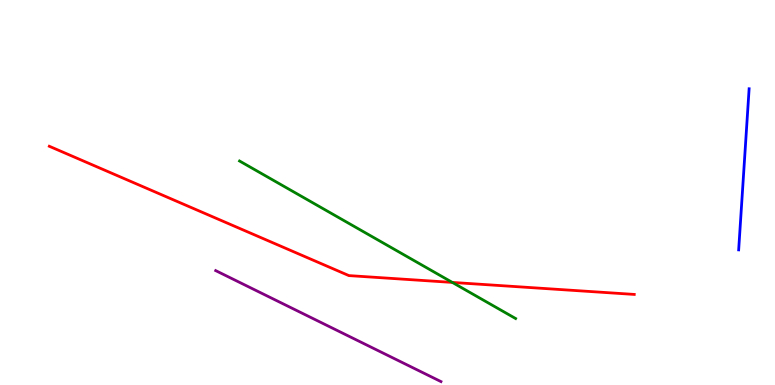[{'lines': ['blue', 'red'], 'intersections': []}, {'lines': ['green', 'red'], 'intersections': [{'x': 5.84, 'y': 2.66}]}, {'lines': ['purple', 'red'], 'intersections': []}, {'lines': ['blue', 'green'], 'intersections': []}, {'lines': ['blue', 'purple'], 'intersections': []}, {'lines': ['green', 'purple'], 'intersections': []}]